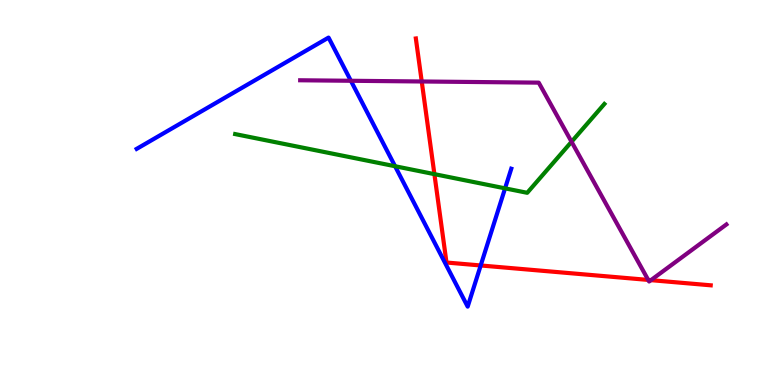[{'lines': ['blue', 'red'], 'intersections': [{'x': 6.2, 'y': 3.1}]}, {'lines': ['green', 'red'], 'intersections': [{'x': 5.61, 'y': 5.48}]}, {'lines': ['purple', 'red'], 'intersections': [{'x': 5.44, 'y': 7.88}, {'x': 8.36, 'y': 2.73}, {'x': 8.4, 'y': 2.72}]}, {'lines': ['blue', 'green'], 'intersections': [{'x': 5.1, 'y': 5.68}, {'x': 6.52, 'y': 5.11}]}, {'lines': ['blue', 'purple'], 'intersections': [{'x': 4.53, 'y': 7.9}]}, {'lines': ['green', 'purple'], 'intersections': [{'x': 7.37, 'y': 6.32}]}]